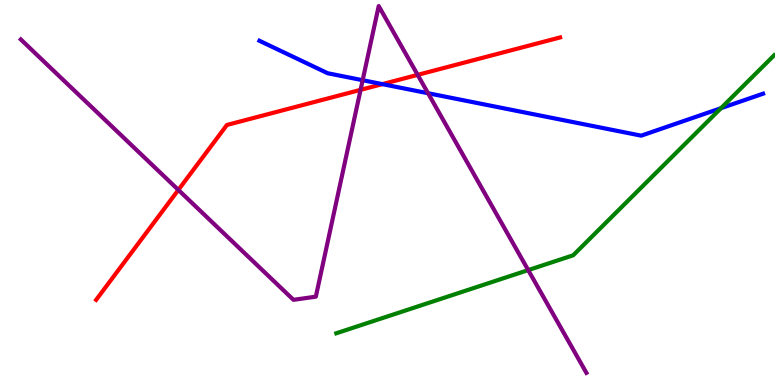[{'lines': ['blue', 'red'], 'intersections': [{'x': 4.93, 'y': 7.81}]}, {'lines': ['green', 'red'], 'intersections': []}, {'lines': ['purple', 'red'], 'intersections': [{'x': 2.3, 'y': 5.07}, {'x': 4.65, 'y': 7.67}, {'x': 5.39, 'y': 8.06}]}, {'lines': ['blue', 'green'], 'intersections': [{'x': 9.3, 'y': 7.19}]}, {'lines': ['blue', 'purple'], 'intersections': [{'x': 4.68, 'y': 7.92}, {'x': 5.52, 'y': 7.58}]}, {'lines': ['green', 'purple'], 'intersections': [{'x': 6.82, 'y': 2.98}]}]